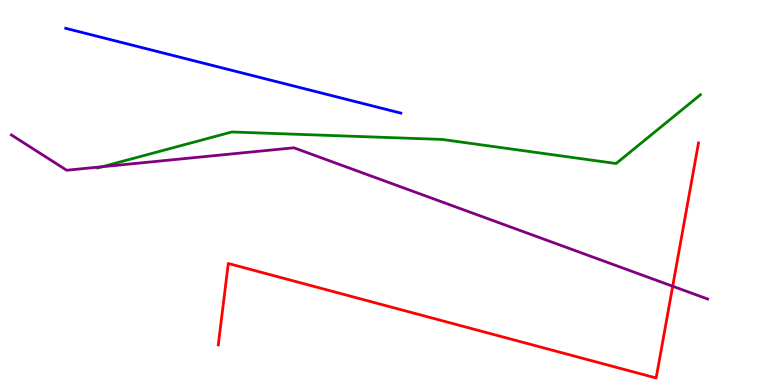[{'lines': ['blue', 'red'], 'intersections': []}, {'lines': ['green', 'red'], 'intersections': []}, {'lines': ['purple', 'red'], 'intersections': [{'x': 8.68, 'y': 2.57}]}, {'lines': ['blue', 'green'], 'intersections': []}, {'lines': ['blue', 'purple'], 'intersections': []}, {'lines': ['green', 'purple'], 'intersections': [{'x': 1.32, 'y': 5.67}]}]